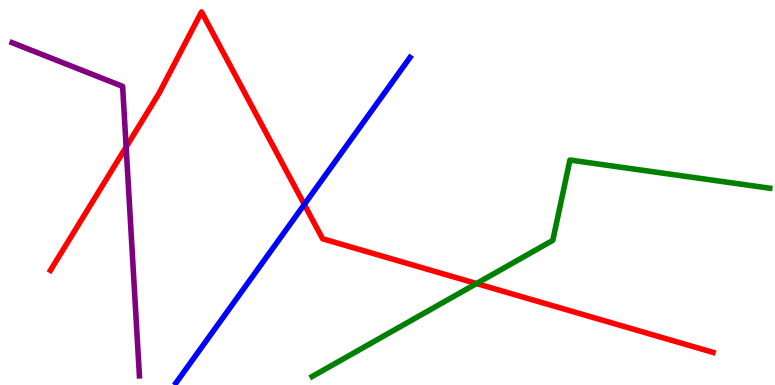[{'lines': ['blue', 'red'], 'intersections': [{'x': 3.93, 'y': 4.69}]}, {'lines': ['green', 'red'], 'intersections': [{'x': 6.15, 'y': 2.64}]}, {'lines': ['purple', 'red'], 'intersections': [{'x': 1.63, 'y': 6.18}]}, {'lines': ['blue', 'green'], 'intersections': []}, {'lines': ['blue', 'purple'], 'intersections': []}, {'lines': ['green', 'purple'], 'intersections': []}]